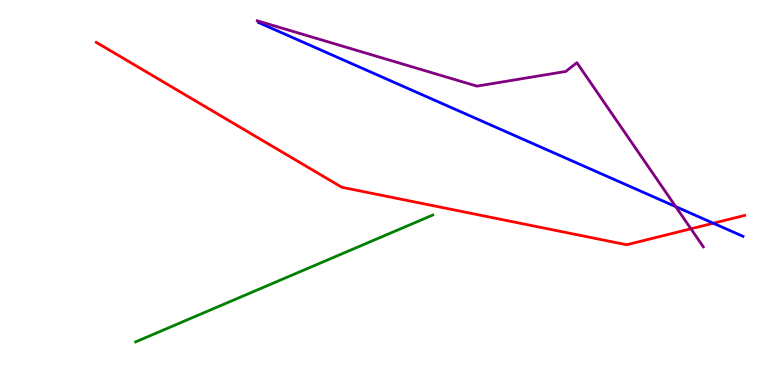[{'lines': ['blue', 'red'], 'intersections': [{'x': 9.2, 'y': 4.2}]}, {'lines': ['green', 'red'], 'intersections': []}, {'lines': ['purple', 'red'], 'intersections': [{'x': 8.92, 'y': 4.06}]}, {'lines': ['blue', 'green'], 'intersections': []}, {'lines': ['blue', 'purple'], 'intersections': [{'x': 8.72, 'y': 4.63}]}, {'lines': ['green', 'purple'], 'intersections': []}]